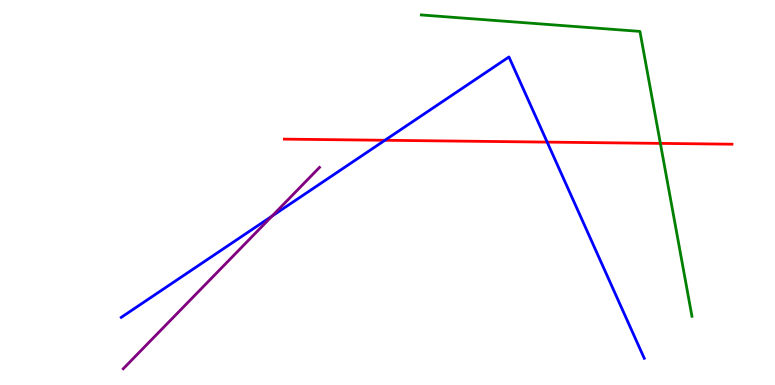[{'lines': ['blue', 'red'], 'intersections': [{'x': 4.97, 'y': 6.36}, {'x': 7.06, 'y': 6.31}]}, {'lines': ['green', 'red'], 'intersections': [{'x': 8.52, 'y': 6.28}]}, {'lines': ['purple', 'red'], 'intersections': []}, {'lines': ['blue', 'green'], 'intersections': []}, {'lines': ['blue', 'purple'], 'intersections': [{'x': 3.51, 'y': 4.39}]}, {'lines': ['green', 'purple'], 'intersections': []}]